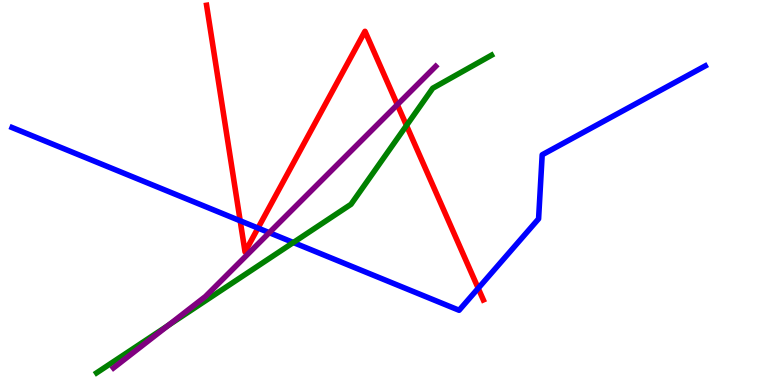[{'lines': ['blue', 'red'], 'intersections': [{'x': 3.1, 'y': 4.27}, {'x': 3.33, 'y': 4.08}, {'x': 6.17, 'y': 2.51}]}, {'lines': ['green', 'red'], 'intersections': [{'x': 5.25, 'y': 6.74}]}, {'lines': ['purple', 'red'], 'intersections': [{'x': 5.13, 'y': 7.28}]}, {'lines': ['blue', 'green'], 'intersections': [{'x': 3.79, 'y': 3.7}]}, {'lines': ['blue', 'purple'], 'intersections': [{'x': 3.47, 'y': 3.96}]}, {'lines': ['green', 'purple'], 'intersections': [{'x': 2.17, 'y': 1.55}]}]